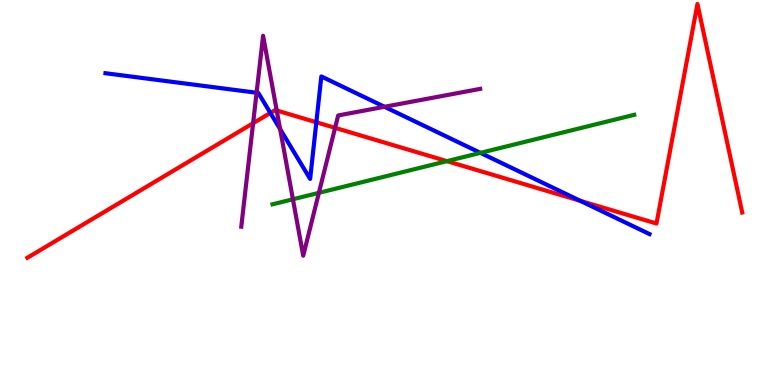[{'lines': ['blue', 'red'], 'intersections': [{'x': 3.49, 'y': 7.07}, {'x': 4.08, 'y': 6.82}, {'x': 7.49, 'y': 4.78}]}, {'lines': ['green', 'red'], 'intersections': [{'x': 5.77, 'y': 5.81}]}, {'lines': ['purple', 'red'], 'intersections': [{'x': 3.27, 'y': 6.8}, {'x': 3.57, 'y': 7.13}, {'x': 4.32, 'y': 6.68}]}, {'lines': ['blue', 'green'], 'intersections': [{'x': 6.2, 'y': 6.03}]}, {'lines': ['blue', 'purple'], 'intersections': [{'x': 3.31, 'y': 7.59}, {'x': 3.61, 'y': 6.65}, {'x': 4.96, 'y': 7.23}]}, {'lines': ['green', 'purple'], 'intersections': [{'x': 3.78, 'y': 4.82}, {'x': 4.11, 'y': 4.99}]}]